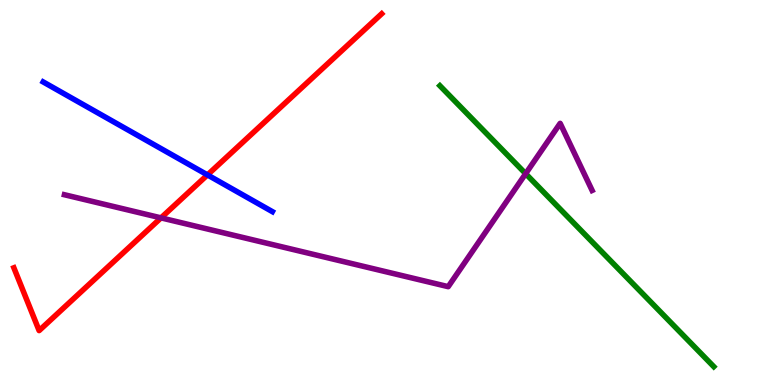[{'lines': ['blue', 'red'], 'intersections': [{'x': 2.68, 'y': 5.46}]}, {'lines': ['green', 'red'], 'intersections': []}, {'lines': ['purple', 'red'], 'intersections': [{'x': 2.08, 'y': 4.34}]}, {'lines': ['blue', 'green'], 'intersections': []}, {'lines': ['blue', 'purple'], 'intersections': []}, {'lines': ['green', 'purple'], 'intersections': [{'x': 6.78, 'y': 5.49}]}]